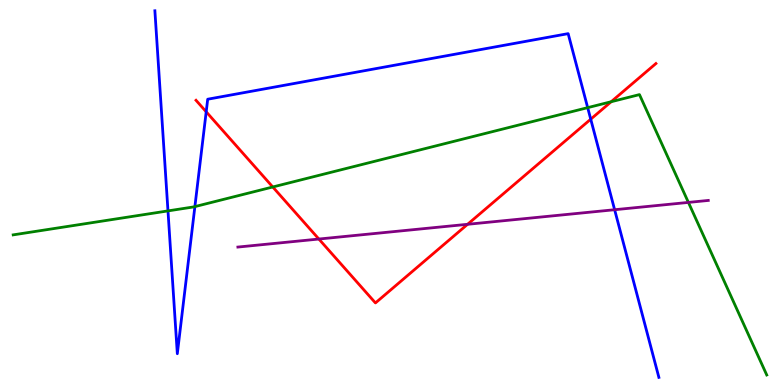[{'lines': ['blue', 'red'], 'intersections': [{'x': 2.66, 'y': 7.1}, {'x': 7.62, 'y': 6.9}]}, {'lines': ['green', 'red'], 'intersections': [{'x': 3.52, 'y': 5.14}, {'x': 7.89, 'y': 7.36}]}, {'lines': ['purple', 'red'], 'intersections': [{'x': 4.11, 'y': 3.79}, {'x': 6.03, 'y': 4.17}]}, {'lines': ['blue', 'green'], 'intersections': [{'x': 2.17, 'y': 4.52}, {'x': 2.51, 'y': 4.63}, {'x': 7.58, 'y': 7.2}]}, {'lines': ['blue', 'purple'], 'intersections': [{'x': 7.93, 'y': 4.55}]}, {'lines': ['green', 'purple'], 'intersections': [{'x': 8.88, 'y': 4.74}]}]